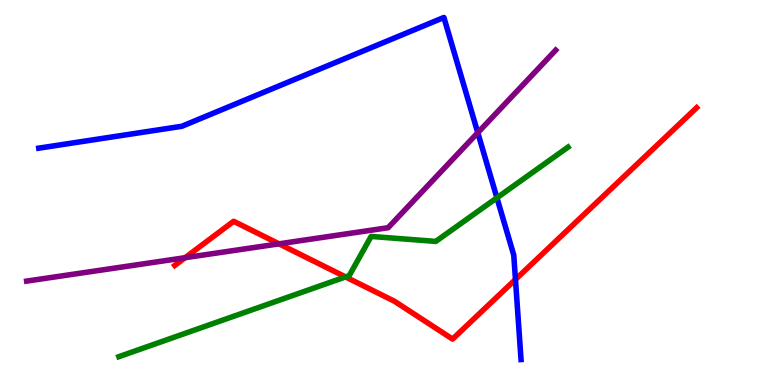[{'lines': ['blue', 'red'], 'intersections': [{'x': 6.65, 'y': 2.74}]}, {'lines': ['green', 'red'], 'intersections': [{'x': 4.46, 'y': 2.81}]}, {'lines': ['purple', 'red'], 'intersections': [{'x': 2.39, 'y': 3.31}, {'x': 3.6, 'y': 3.67}]}, {'lines': ['blue', 'green'], 'intersections': [{'x': 6.41, 'y': 4.86}]}, {'lines': ['blue', 'purple'], 'intersections': [{'x': 6.16, 'y': 6.55}]}, {'lines': ['green', 'purple'], 'intersections': []}]